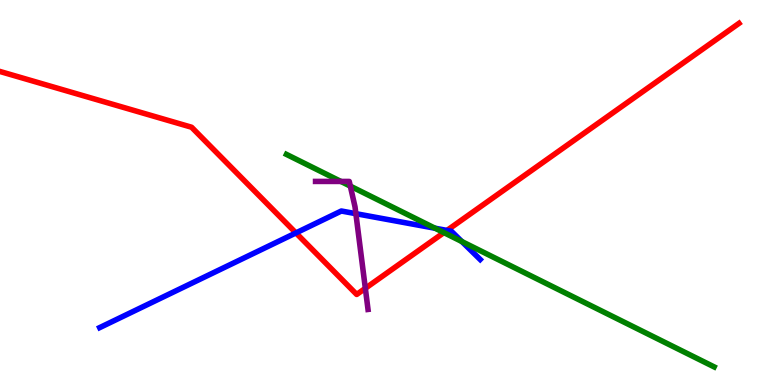[{'lines': ['blue', 'red'], 'intersections': [{'x': 3.82, 'y': 3.95}, {'x': 5.77, 'y': 4.02}]}, {'lines': ['green', 'red'], 'intersections': [{'x': 5.73, 'y': 3.96}]}, {'lines': ['purple', 'red'], 'intersections': [{'x': 4.71, 'y': 2.51}]}, {'lines': ['blue', 'green'], 'intersections': [{'x': 5.61, 'y': 4.07}, {'x': 5.96, 'y': 3.73}]}, {'lines': ['blue', 'purple'], 'intersections': [{'x': 4.59, 'y': 4.45}]}, {'lines': ['green', 'purple'], 'intersections': [{'x': 4.4, 'y': 5.29}, {'x': 4.52, 'y': 5.17}]}]